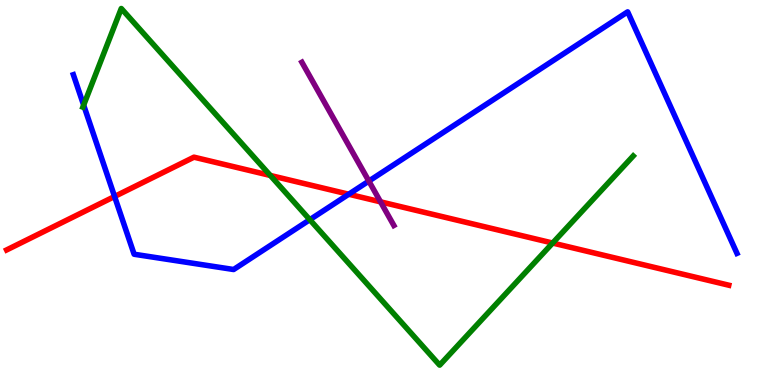[{'lines': ['blue', 'red'], 'intersections': [{'x': 1.48, 'y': 4.9}, {'x': 4.5, 'y': 4.96}]}, {'lines': ['green', 'red'], 'intersections': [{'x': 3.49, 'y': 5.44}, {'x': 7.13, 'y': 3.69}]}, {'lines': ['purple', 'red'], 'intersections': [{'x': 4.91, 'y': 4.76}]}, {'lines': ['blue', 'green'], 'intersections': [{'x': 1.08, 'y': 7.27}, {'x': 4.0, 'y': 4.29}]}, {'lines': ['blue', 'purple'], 'intersections': [{'x': 4.76, 'y': 5.3}]}, {'lines': ['green', 'purple'], 'intersections': []}]